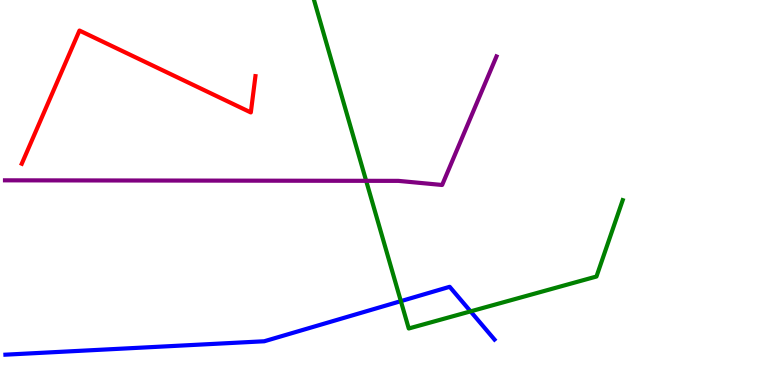[{'lines': ['blue', 'red'], 'intersections': []}, {'lines': ['green', 'red'], 'intersections': []}, {'lines': ['purple', 'red'], 'intersections': []}, {'lines': ['blue', 'green'], 'intersections': [{'x': 5.17, 'y': 2.18}, {'x': 6.07, 'y': 1.91}]}, {'lines': ['blue', 'purple'], 'intersections': []}, {'lines': ['green', 'purple'], 'intersections': [{'x': 4.72, 'y': 5.3}]}]